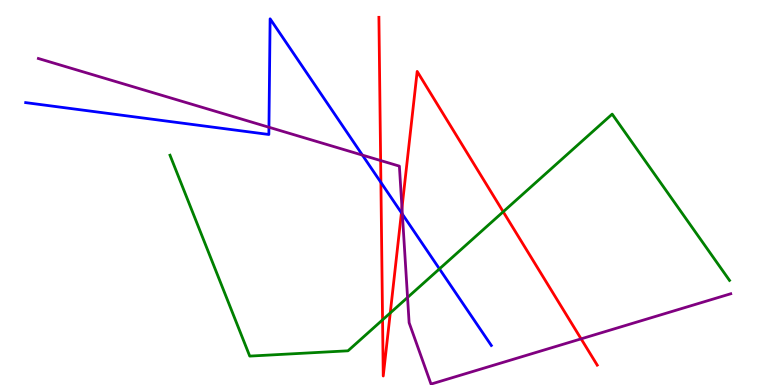[{'lines': ['blue', 'red'], 'intersections': [{'x': 4.91, 'y': 5.26}, {'x': 5.18, 'y': 4.47}]}, {'lines': ['green', 'red'], 'intersections': [{'x': 4.94, 'y': 1.69}, {'x': 5.04, 'y': 1.87}, {'x': 6.49, 'y': 4.5}]}, {'lines': ['purple', 'red'], 'intersections': [{'x': 4.91, 'y': 5.83}, {'x': 5.19, 'y': 4.6}, {'x': 7.5, 'y': 1.2}]}, {'lines': ['blue', 'green'], 'intersections': [{'x': 5.67, 'y': 3.02}]}, {'lines': ['blue', 'purple'], 'intersections': [{'x': 3.47, 'y': 6.69}, {'x': 4.68, 'y': 5.97}, {'x': 5.19, 'y': 4.44}]}, {'lines': ['green', 'purple'], 'intersections': [{'x': 5.26, 'y': 2.27}]}]